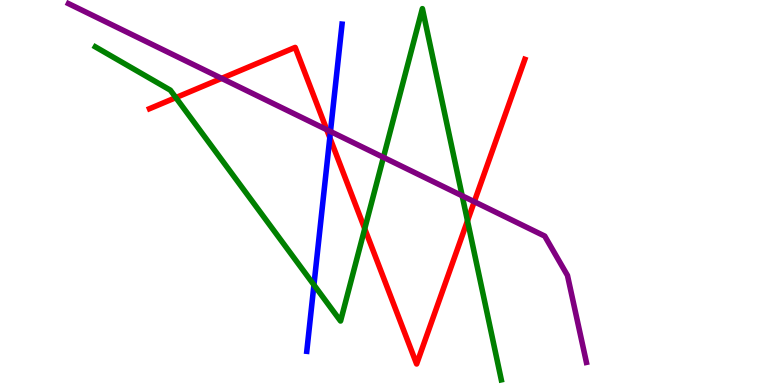[{'lines': ['blue', 'red'], 'intersections': [{'x': 4.26, 'y': 6.42}]}, {'lines': ['green', 'red'], 'intersections': [{'x': 2.27, 'y': 7.46}, {'x': 4.71, 'y': 4.06}, {'x': 6.03, 'y': 4.26}]}, {'lines': ['purple', 'red'], 'intersections': [{'x': 2.86, 'y': 7.96}, {'x': 4.22, 'y': 6.63}, {'x': 6.12, 'y': 4.76}]}, {'lines': ['blue', 'green'], 'intersections': [{'x': 4.05, 'y': 2.6}]}, {'lines': ['blue', 'purple'], 'intersections': [{'x': 4.26, 'y': 6.58}]}, {'lines': ['green', 'purple'], 'intersections': [{'x': 4.95, 'y': 5.91}, {'x': 5.96, 'y': 4.91}]}]